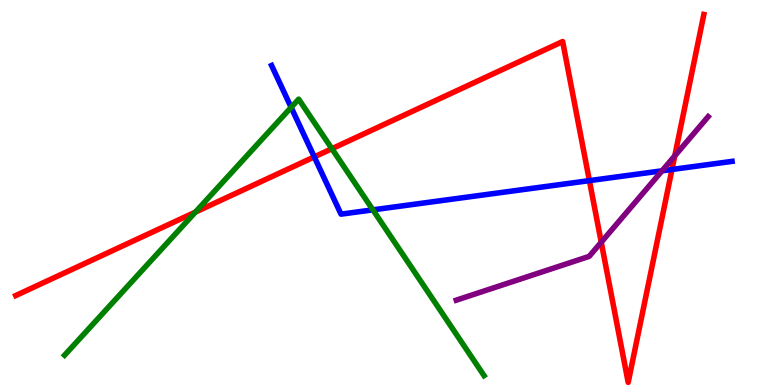[{'lines': ['blue', 'red'], 'intersections': [{'x': 4.06, 'y': 5.92}, {'x': 7.61, 'y': 5.31}, {'x': 8.67, 'y': 5.6}]}, {'lines': ['green', 'red'], 'intersections': [{'x': 2.52, 'y': 4.49}, {'x': 4.28, 'y': 6.14}]}, {'lines': ['purple', 'red'], 'intersections': [{'x': 7.76, 'y': 3.71}, {'x': 8.71, 'y': 5.95}]}, {'lines': ['blue', 'green'], 'intersections': [{'x': 3.76, 'y': 7.21}, {'x': 4.81, 'y': 4.55}]}, {'lines': ['blue', 'purple'], 'intersections': [{'x': 8.54, 'y': 5.56}]}, {'lines': ['green', 'purple'], 'intersections': []}]